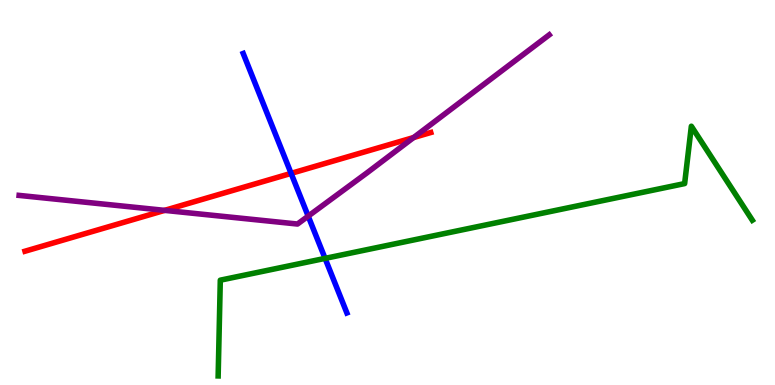[{'lines': ['blue', 'red'], 'intersections': [{'x': 3.76, 'y': 5.5}]}, {'lines': ['green', 'red'], 'intersections': []}, {'lines': ['purple', 'red'], 'intersections': [{'x': 2.12, 'y': 4.54}, {'x': 5.34, 'y': 6.43}]}, {'lines': ['blue', 'green'], 'intersections': [{'x': 4.19, 'y': 3.29}]}, {'lines': ['blue', 'purple'], 'intersections': [{'x': 3.98, 'y': 4.39}]}, {'lines': ['green', 'purple'], 'intersections': []}]